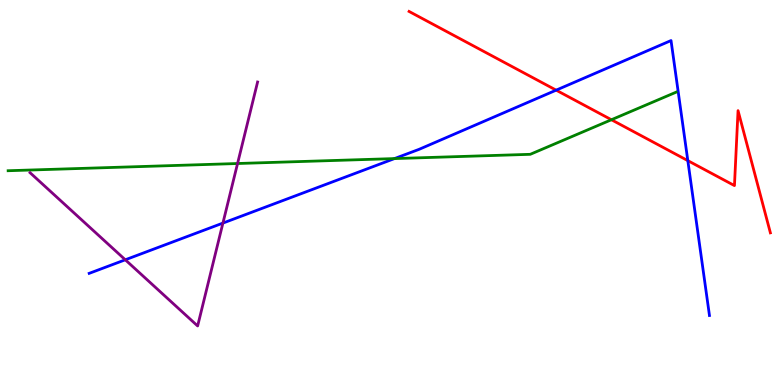[{'lines': ['blue', 'red'], 'intersections': [{'x': 7.18, 'y': 7.66}, {'x': 8.88, 'y': 5.83}]}, {'lines': ['green', 'red'], 'intersections': [{'x': 7.89, 'y': 6.89}]}, {'lines': ['purple', 'red'], 'intersections': []}, {'lines': ['blue', 'green'], 'intersections': [{'x': 5.09, 'y': 5.88}]}, {'lines': ['blue', 'purple'], 'intersections': [{'x': 1.62, 'y': 3.25}, {'x': 2.88, 'y': 4.21}]}, {'lines': ['green', 'purple'], 'intersections': [{'x': 3.07, 'y': 5.75}]}]